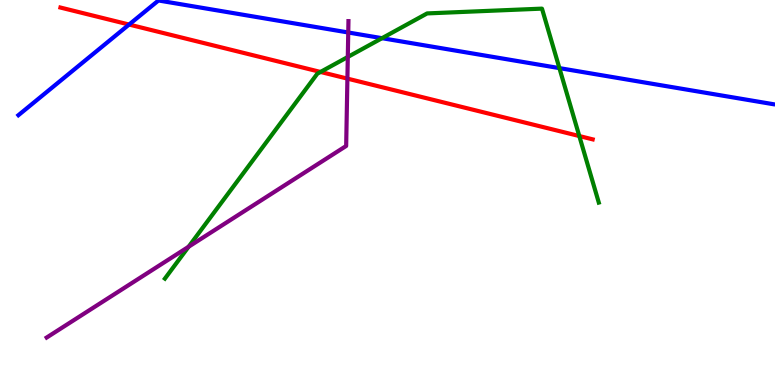[{'lines': ['blue', 'red'], 'intersections': [{'x': 1.67, 'y': 9.36}]}, {'lines': ['green', 'red'], 'intersections': [{'x': 4.14, 'y': 8.13}, {'x': 7.47, 'y': 6.47}]}, {'lines': ['purple', 'red'], 'intersections': [{'x': 4.48, 'y': 7.96}]}, {'lines': ['blue', 'green'], 'intersections': [{'x': 4.93, 'y': 9.01}, {'x': 7.22, 'y': 8.23}]}, {'lines': ['blue', 'purple'], 'intersections': [{'x': 4.49, 'y': 9.16}]}, {'lines': ['green', 'purple'], 'intersections': [{'x': 2.43, 'y': 3.59}, {'x': 4.49, 'y': 8.52}]}]